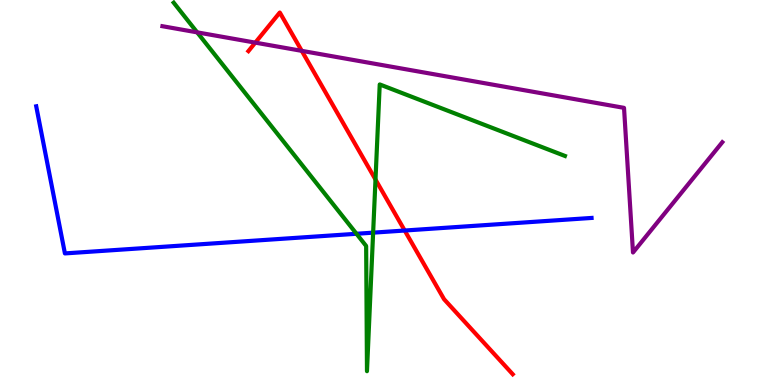[{'lines': ['blue', 'red'], 'intersections': [{'x': 5.22, 'y': 4.01}]}, {'lines': ['green', 'red'], 'intersections': [{'x': 4.85, 'y': 5.34}]}, {'lines': ['purple', 'red'], 'intersections': [{'x': 3.29, 'y': 8.89}, {'x': 3.89, 'y': 8.68}]}, {'lines': ['blue', 'green'], 'intersections': [{'x': 4.6, 'y': 3.93}, {'x': 4.81, 'y': 3.96}]}, {'lines': ['blue', 'purple'], 'intersections': []}, {'lines': ['green', 'purple'], 'intersections': [{'x': 2.54, 'y': 9.16}]}]